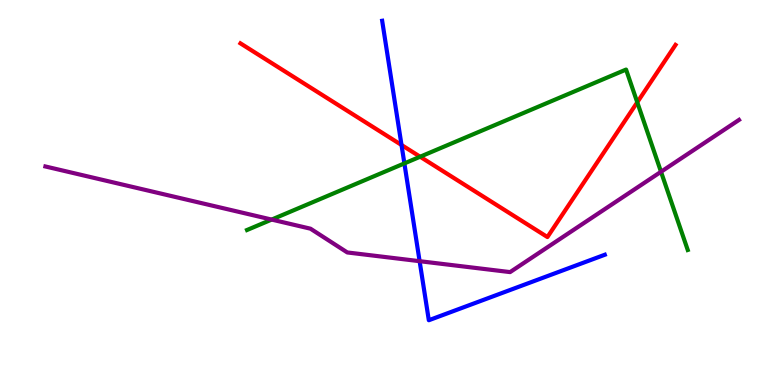[{'lines': ['blue', 'red'], 'intersections': [{'x': 5.18, 'y': 6.23}]}, {'lines': ['green', 'red'], 'intersections': [{'x': 5.42, 'y': 5.93}, {'x': 8.22, 'y': 7.34}]}, {'lines': ['purple', 'red'], 'intersections': []}, {'lines': ['blue', 'green'], 'intersections': [{'x': 5.22, 'y': 5.76}]}, {'lines': ['blue', 'purple'], 'intersections': [{'x': 5.41, 'y': 3.22}]}, {'lines': ['green', 'purple'], 'intersections': [{'x': 3.51, 'y': 4.3}, {'x': 8.53, 'y': 5.54}]}]